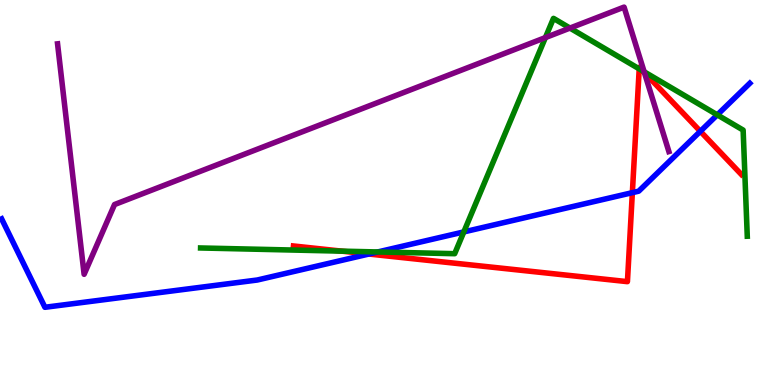[{'lines': ['blue', 'red'], 'intersections': [{'x': 4.76, 'y': 3.4}, {'x': 8.16, 'y': 5.0}, {'x': 9.04, 'y': 6.59}]}, {'lines': ['green', 'red'], 'intersections': [{'x': 4.41, 'y': 3.48}, {'x': 8.25, 'y': 8.21}, {'x': 8.3, 'y': 8.15}]}, {'lines': ['purple', 'red'], 'intersections': [{'x': 8.31, 'y': 8.12}]}, {'lines': ['blue', 'green'], 'intersections': [{'x': 4.87, 'y': 3.46}, {'x': 5.98, 'y': 3.98}, {'x': 9.26, 'y': 7.02}]}, {'lines': ['blue', 'purple'], 'intersections': []}, {'lines': ['green', 'purple'], 'intersections': [{'x': 7.04, 'y': 9.02}, {'x': 7.35, 'y': 9.27}, {'x': 8.31, 'y': 8.14}]}]